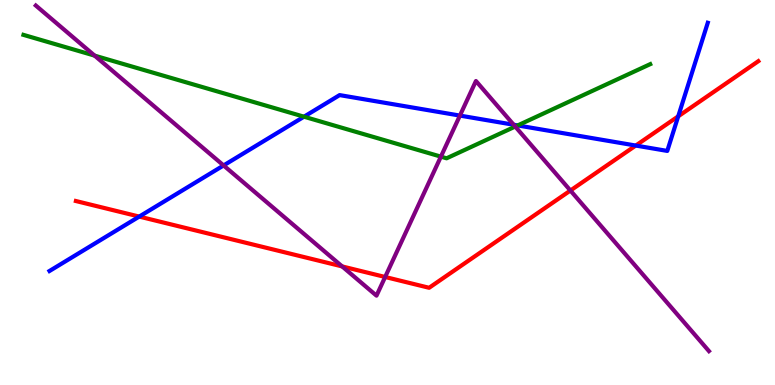[{'lines': ['blue', 'red'], 'intersections': [{'x': 1.8, 'y': 4.37}, {'x': 8.2, 'y': 6.22}, {'x': 8.75, 'y': 6.98}]}, {'lines': ['green', 'red'], 'intersections': []}, {'lines': ['purple', 'red'], 'intersections': [{'x': 4.42, 'y': 3.08}, {'x': 4.97, 'y': 2.81}, {'x': 7.36, 'y': 5.05}]}, {'lines': ['blue', 'green'], 'intersections': [{'x': 3.92, 'y': 6.97}, {'x': 6.68, 'y': 6.74}]}, {'lines': ['blue', 'purple'], 'intersections': [{'x': 2.88, 'y': 5.7}, {'x': 5.93, 'y': 7.0}, {'x': 6.63, 'y': 6.76}]}, {'lines': ['green', 'purple'], 'intersections': [{'x': 1.22, 'y': 8.56}, {'x': 5.69, 'y': 5.93}, {'x': 6.65, 'y': 6.71}]}]